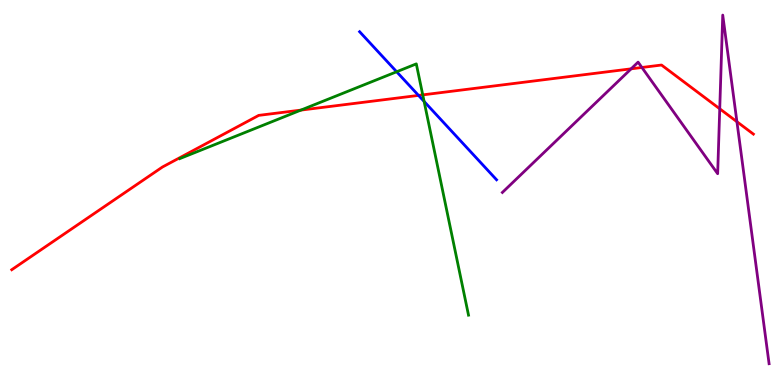[{'lines': ['blue', 'red'], 'intersections': [{'x': 5.4, 'y': 7.52}]}, {'lines': ['green', 'red'], 'intersections': [{'x': 3.88, 'y': 7.14}, {'x': 5.45, 'y': 7.54}]}, {'lines': ['purple', 'red'], 'intersections': [{'x': 8.14, 'y': 8.21}, {'x': 8.28, 'y': 8.25}, {'x': 9.29, 'y': 7.17}, {'x': 9.51, 'y': 6.84}]}, {'lines': ['blue', 'green'], 'intersections': [{'x': 5.12, 'y': 8.14}, {'x': 5.47, 'y': 7.37}]}, {'lines': ['blue', 'purple'], 'intersections': []}, {'lines': ['green', 'purple'], 'intersections': []}]